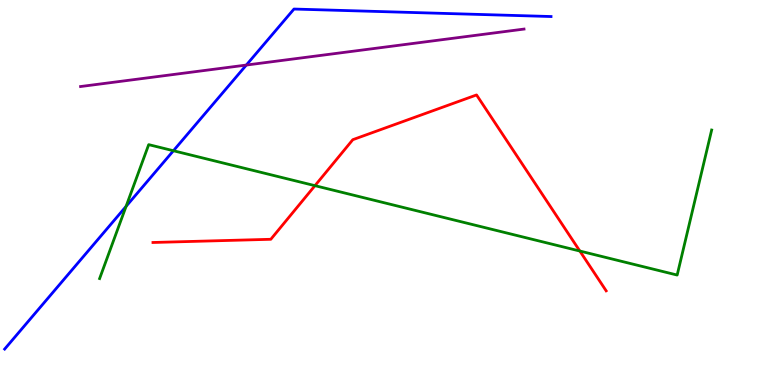[{'lines': ['blue', 'red'], 'intersections': []}, {'lines': ['green', 'red'], 'intersections': [{'x': 4.06, 'y': 5.18}, {'x': 7.48, 'y': 3.48}]}, {'lines': ['purple', 'red'], 'intersections': []}, {'lines': ['blue', 'green'], 'intersections': [{'x': 1.63, 'y': 4.64}, {'x': 2.24, 'y': 6.08}]}, {'lines': ['blue', 'purple'], 'intersections': [{'x': 3.18, 'y': 8.31}]}, {'lines': ['green', 'purple'], 'intersections': []}]